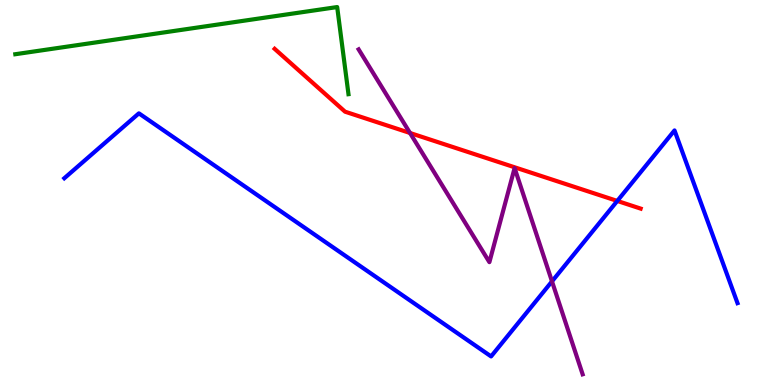[{'lines': ['blue', 'red'], 'intersections': [{'x': 7.96, 'y': 4.78}]}, {'lines': ['green', 'red'], 'intersections': []}, {'lines': ['purple', 'red'], 'intersections': [{'x': 5.29, 'y': 6.55}]}, {'lines': ['blue', 'green'], 'intersections': []}, {'lines': ['blue', 'purple'], 'intersections': [{'x': 7.12, 'y': 2.69}]}, {'lines': ['green', 'purple'], 'intersections': []}]